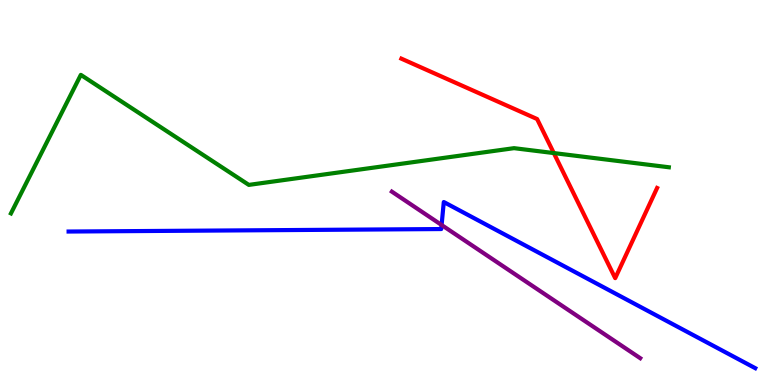[{'lines': ['blue', 'red'], 'intersections': []}, {'lines': ['green', 'red'], 'intersections': [{'x': 7.15, 'y': 6.02}]}, {'lines': ['purple', 'red'], 'intersections': []}, {'lines': ['blue', 'green'], 'intersections': []}, {'lines': ['blue', 'purple'], 'intersections': [{'x': 5.7, 'y': 4.16}]}, {'lines': ['green', 'purple'], 'intersections': []}]